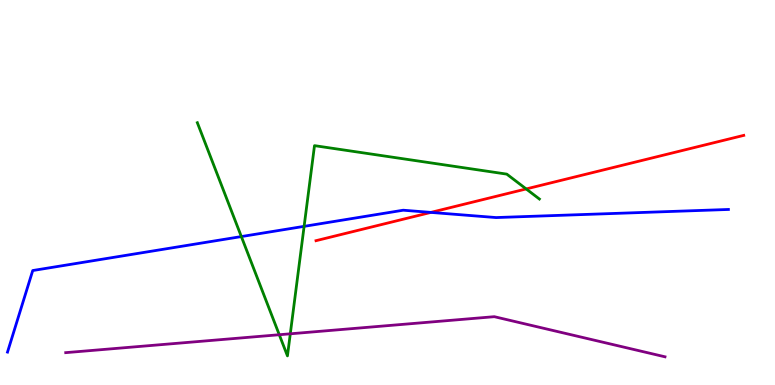[{'lines': ['blue', 'red'], 'intersections': [{'x': 5.56, 'y': 4.48}]}, {'lines': ['green', 'red'], 'intersections': [{'x': 6.79, 'y': 5.09}]}, {'lines': ['purple', 'red'], 'intersections': []}, {'lines': ['blue', 'green'], 'intersections': [{'x': 3.11, 'y': 3.86}, {'x': 3.92, 'y': 4.12}]}, {'lines': ['blue', 'purple'], 'intersections': []}, {'lines': ['green', 'purple'], 'intersections': [{'x': 3.6, 'y': 1.31}, {'x': 3.75, 'y': 1.33}]}]